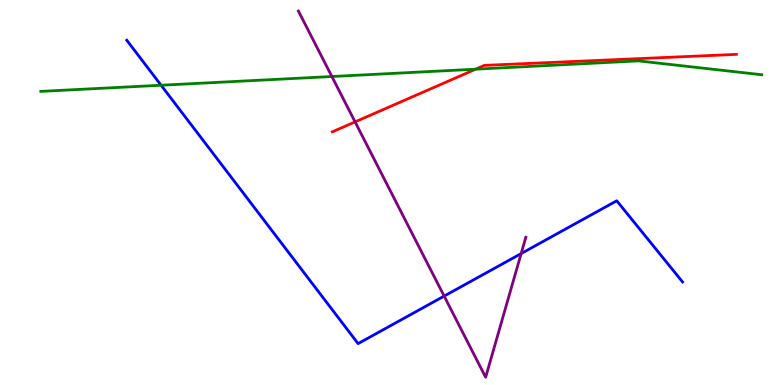[{'lines': ['blue', 'red'], 'intersections': []}, {'lines': ['green', 'red'], 'intersections': [{'x': 6.14, 'y': 8.2}]}, {'lines': ['purple', 'red'], 'intersections': [{'x': 4.58, 'y': 6.83}]}, {'lines': ['blue', 'green'], 'intersections': [{'x': 2.08, 'y': 7.79}]}, {'lines': ['blue', 'purple'], 'intersections': [{'x': 5.73, 'y': 2.31}, {'x': 6.72, 'y': 3.41}]}, {'lines': ['green', 'purple'], 'intersections': [{'x': 4.28, 'y': 8.01}]}]